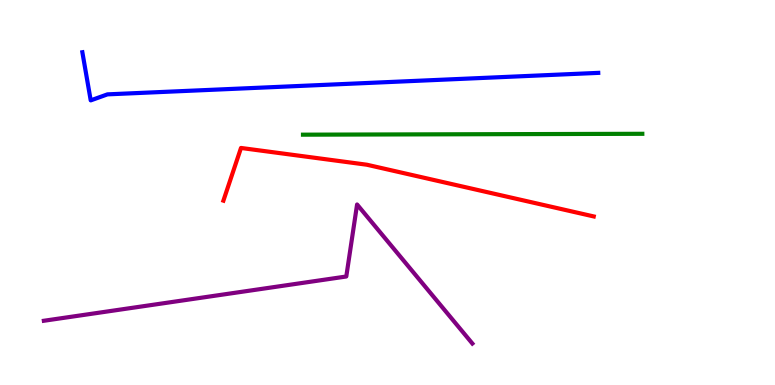[{'lines': ['blue', 'red'], 'intersections': []}, {'lines': ['green', 'red'], 'intersections': []}, {'lines': ['purple', 'red'], 'intersections': []}, {'lines': ['blue', 'green'], 'intersections': []}, {'lines': ['blue', 'purple'], 'intersections': []}, {'lines': ['green', 'purple'], 'intersections': []}]